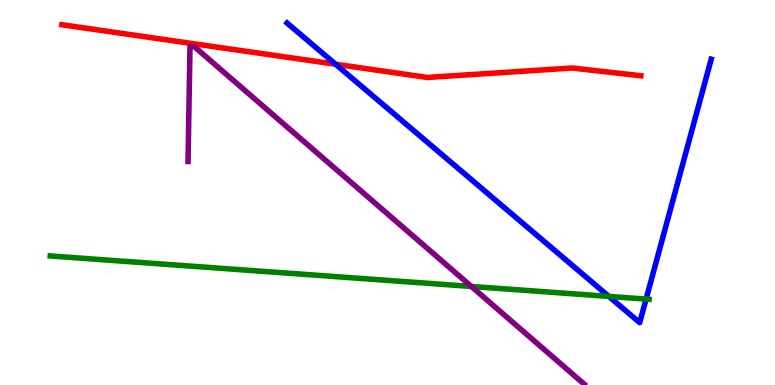[{'lines': ['blue', 'red'], 'intersections': [{'x': 4.33, 'y': 8.33}]}, {'lines': ['green', 'red'], 'intersections': []}, {'lines': ['purple', 'red'], 'intersections': []}, {'lines': ['blue', 'green'], 'intersections': [{'x': 7.86, 'y': 2.3}, {'x': 8.34, 'y': 2.23}]}, {'lines': ['blue', 'purple'], 'intersections': []}, {'lines': ['green', 'purple'], 'intersections': [{'x': 6.08, 'y': 2.56}]}]